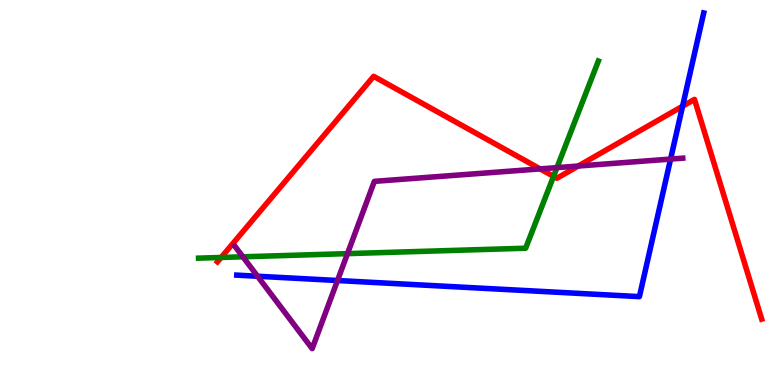[{'lines': ['blue', 'red'], 'intersections': [{'x': 8.81, 'y': 7.24}]}, {'lines': ['green', 'red'], 'intersections': [{'x': 2.85, 'y': 3.31}, {'x': 7.14, 'y': 5.42}]}, {'lines': ['purple', 'red'], 'intersections': [{'x': 6.97, 'y': 5.61}, {'x': 7.46, 'y': 5.69}]}, {'lines': ['blue', 'green'], 'intersections': []}, {'lines': ['blue', 'purple'], 'intersections': [{'x': 3.32, 'y': 2.82}, {'x': 4.35, 'y': 2.71}, {'x': 8.65, 'y': 5.87}]}, {'lines': ['green', 'purple'], 'intersections': [{'x': 3.13, 'y': 3.33}, {'x': 4.48, 'y': 3.41}, {'x': 7.19, 'y': 5.65}]}]